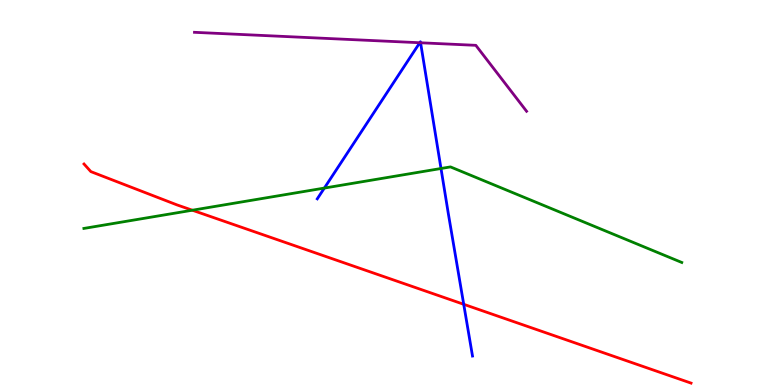[{'lines': ['blue', 'red'], 'intersections': [{'x': 5.98, 'y': 2.1}]}, {'lines': ['green', 'red'], 'intersections': [{'x': 2.48, 'y': 4.54}]}, {'lines': ['purple', 'red'], 'intersections': []}, {'lines': ['blue', 'green'], 'intersections': [{'x': 4.19, 'y': 5.11}, {'x': 5.69, 'y': 5.62}]}, {'lines': ['blue', 'purple'], 'intersections': [{'x': 5.42, 'y': 8.89}, {'x': 5.43, 'y': 8.89}]}, {'lines': ['green', 'purple'], 'intersections': []}]